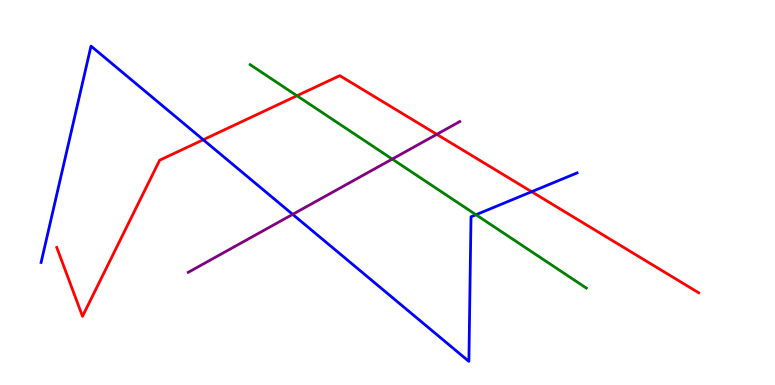[{'lines': ['blue', 'red'], 'intersections': [{'x': 2.62, 'y': 6.37}, {'x': 6.86, 'y': 5.02}]}, {'lines': ['green', 'red'], 'intersections': [{'x': 3.83, 'y': 7.51}]}, {'lines': ['purple', 'red'], 'intersections': [{'x': 5.64, 'y': 6.51}]}, {'lines': ['blue', 'green'], 'intersections': [{'x': 6.14, 'y': 4.42}]}, {'lines': ['blue', 'purple'], 'intersections': [{'x': 3.78, 'y': 4.43}]}, {'lines': ['green', 'purple'], 'intersections': [{'x': 5.06, 'y': 5.87}]}]